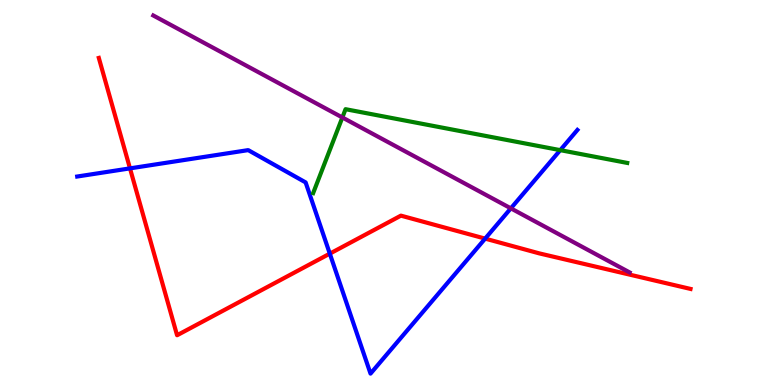[{'lines': ['blue', 'red'], 'intersections': [{'x': 1.68, 'y': 5.63}, {'x': 4.26, 'y': 3.41}, {'x': 6.26, 'y': 3.8}]}, {'lines': ['green', 'red'], 'intersections': []}, {'lines': ['purple', 'red'], 'intersections': []}, {'lines': ['blue', 'green'], 'intersections': [{'x': 7.23, 'y': 6.1}]}, {'lines': ['blue', 'purple'], 'intersections': [{'x': 6.59, 'y': 4.59}]}, {'lines': ['green', 'purple'], 'intersections': [{'x': 4.42, 'y': 6.95}]}]